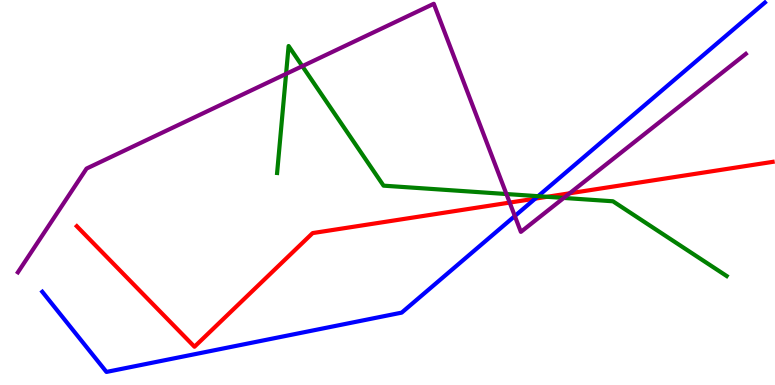[{'lines': ['blue', 'red'], 'intersections': [{'x': 6.91, 'y': 4.84}]}, {'lines': ['green', 'red'], 'intersections': [{'x': 7.06, 'y': 4.89}]}, {'lines': ['purple', 'red'], 'intersections': [{'x': 6.58, 'y': 4.74}, {'x': 7.35, 'y': 4.98}]}, {'lines': ['blue', 'green'], 'intersections': [{'x': 6.94, 'y': 4.9}]}, {'lines': ['blue', 'purple'], 'intersections': [{'x': 6.64, 'y': 4.39}]}, {'lines': ['green', 'purple'], 'intersections': [{'x': 3.69, 'y': 8.08}, {'x': 3.9, 'y': 8.28}, {'x': 6.53, 'y': 4.96}, {'x': 7.27, 'y': 4.86}]}]